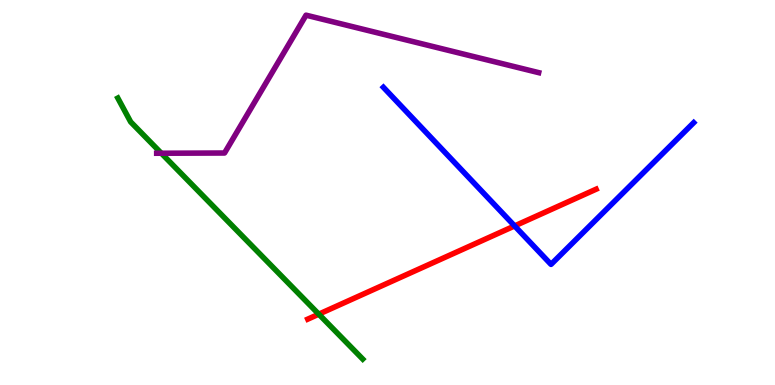[{'lines': ['blue', 'red'], 'intersections': [{'x': 6.64, 'y': 4.13}]}, {'lines': ['green', 'red'], 'intersections': [{'x': 4.11, 'y': 1.84}]}, {'lines': ['purple', 'red'], 'intersections': []}, {'lines': ['blue', 'green'], 'intersections': []}, {'lines': ['blue', 'purple'], 'intersections': []}, {'lines': ['green', 'purple'], 'intersections': [{'x': 2.08, 'y': 6.02}]}]